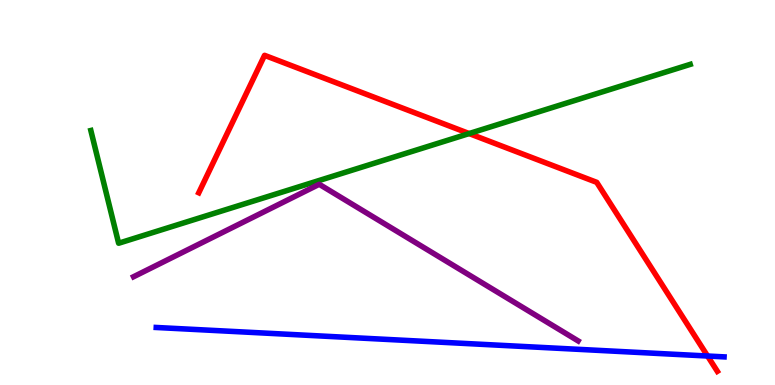[{'lines': ['blue', 'red'], 'intersections': [{'x': 9.13, 'y': 0.753}]}, {'lines': ['green', 'red'], 'intersections': [{'x': 6.05, 'y': 6.53}]}, {'lines': ['purple', 'red'], 'intersections': []}, {'lines': ['blue', 'green'], 'intersections': []}, {'lines': ['blue', 'purple'], 'intersections': []}, {'lines': ['green', 'purple'], 'intersections': []}]